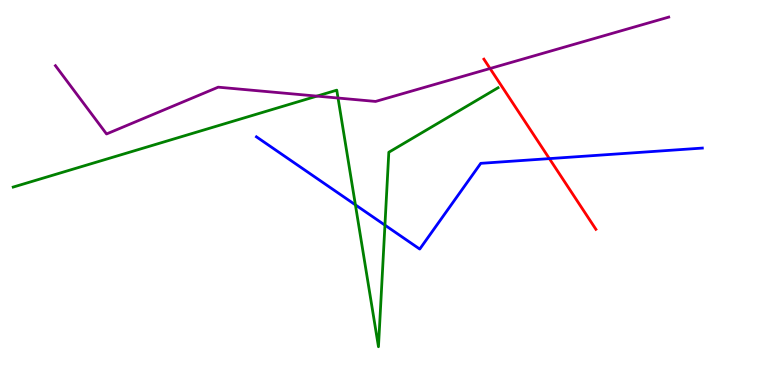[{'lines': ['blue', 'red'], 'intersections': [{'x': 7.09, 'y': 5.88}]}, {'lines': ['green', 'red'], 'intersections': []}, {'lines': ['purple', 'red'], 'intersections': [{'x': 6.32, 'y': 8.22}]}, {'lines': ['blue', 'green'], 'intersections': [{'x': 4.59, 'y': 4.68}, {'x': 4.97, 'y': 4.15}]}, {'lines': ['blue', 'purple'], 'intersections': []}, {'lines': ['green', 'purple'], 'intersections': [{'x': 4.09, 'y': 7.5}, {'x': 4.36, 'y': 7.45}]}]